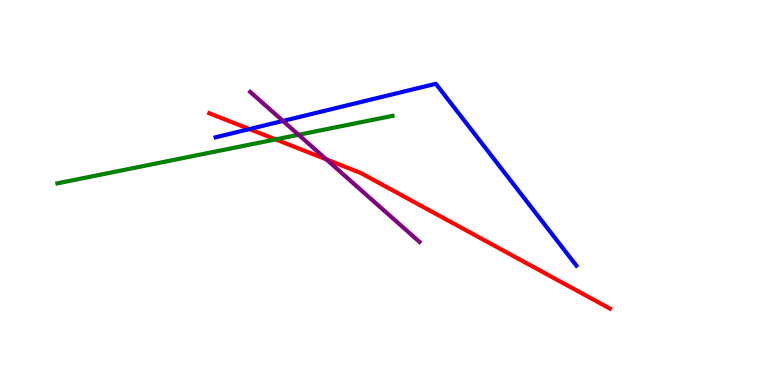[{'lines': ['blue', 'red'], 'intersections': [{'x': 3.22, 'y': 6.65}]}, {'lines': ['green', 'red'], 'intersections': [{'x': 3.56, 'y': 6.38}]}, {'lines': ['purple', 'red'], 'intersections': [{'x': 4.21, 'y': 5.86}]}, {'lines': ['blue', 'green'], 'intersections': []}, {'lines': ['blue', 'purple'], 'intersections': [{'x': 3.65, 'y': 6.86}]}, {'lines': ['green', 'purple'], 'intersections': [{'x': 3.85, 'y': 6.5}]}]